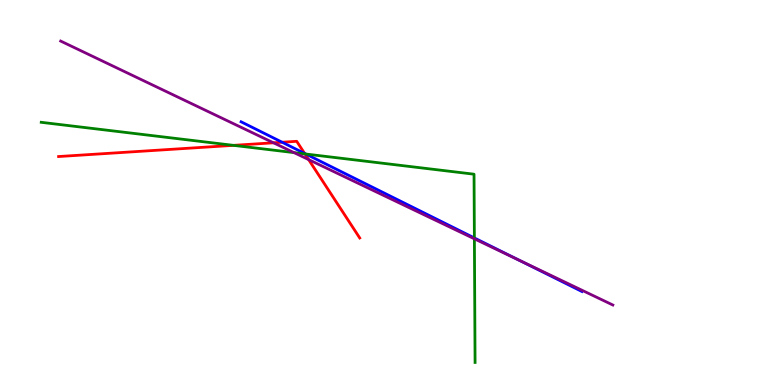[{'lines': ['blue', 'red'], 'intersections': [{'x': 3.64, 'y': 6.31}, {'x': 3.93, 'y': 6.02}]}, {'lines': ['green', 'red'], 'intersections': [{'x': 3.01, 'y': 6.22}, {'x': 3.93, 'y': 6.0}]}, {'lines': ['purple', 'red'], 'intersections': [{'x': 3.53, 'y': 6.29}, {'x': 3.98, 'y': 5.85}]}, {'lines': ['blue', 'green'], 'intersections': [{'x': 3.95, 'y': 6.0}, {'x': 6.12, 'y': 3.82}]}, {'lines': ['blue', 'purple'], 'intersections': [{'x': 6.69, 'y': 3.25}]}, {'lines': ['green', 'purple'], 'intersections': [{'x': 3.79, 'y': 6.04}, {'x': 6.12, 'y': 3.8}]}]